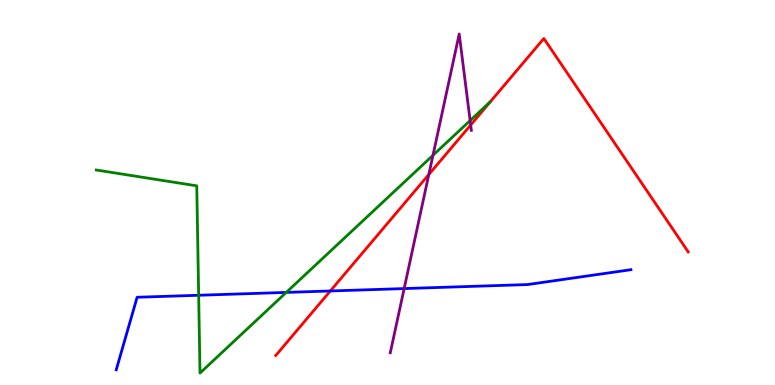[{'lines': ['blue', 'red'], 'intersections': [{'x': 4.26, 'y': 2.44}]}, {'lines': ['green', 'red'], 'intersections': []}, {'lines': ['purple', 'red'], 'intersections': [{'x': 5.53, 'y': 5.47}, {'x': 6.07, 'y': 6.75}]}, {'lines': ['blue', 'green'], 'intersections': [{'x': 2.56, 'y': 2.33}, {'x': 3.69, 'y': 2.4}]}, {'lines': ['blue', 'purple'], 'intersections': [{'x': 5.21, 'y': 2.5}]}, {'lines': ['green', 'purple'], 'intersections': [{'x': 5.59, 'y': 5.97}, {'x': 6.07, 'y': 6.87}]}]